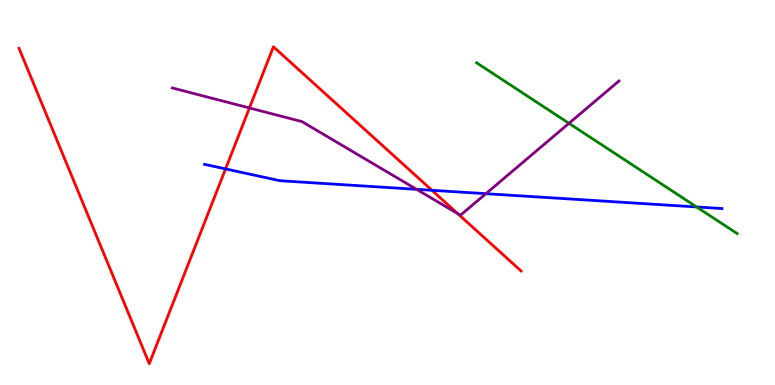[{'lines': ['blue', 'red'], 'intersections': [{'x': 2.91, 'y': 5.61}, {'x': 5.57, 'y': 5.06}]}, {'lines': ['green', 'red'], 'intersections': []}, {'lines': ['purple', 'red'], 'intersections': [{'x': 3.22, 'y': 7.2}, {'x': 5.91, 'y': 4.45}]}, {'lines': ['blue', 'green'], 'intersections': [{'x': 8.99, 'y': 4.62}]}, {'lines': ['blue', 'purple'], 'intersections': [{'x': 5.38, 'y': 5.08}, {'x': 6.27, 'y': 4.97}]}, {'lines': ['green', 'purple'], 'intersections': [{'x': 7.34, 'y': 6.8}]}]